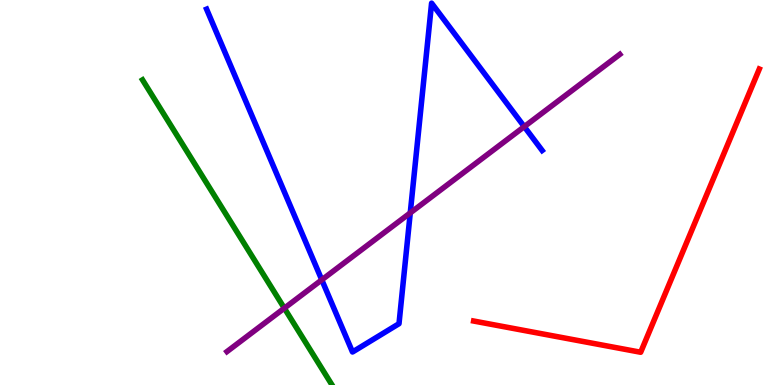[{'lines': ['blue', 'red'], 'intersections': []}, {'lines': ['green', 'red'], 'intersections': []}, {'lines': ['purple', 'red'], 'intersections': []}, {'lines': ['blue', 'green'], 'intersections': []}, {'lines': ['blue', 'purple'], 'intersections': [{'x': 4.15, 'y': 2.73}, {'x': 5.29, 'y': 4.47}, {'x': 6.76, 'y': 6.71}]}, {'lines': ['green', 'purple'], 'intersections': [{'x': 3.67, 'y': 2.0}]}]